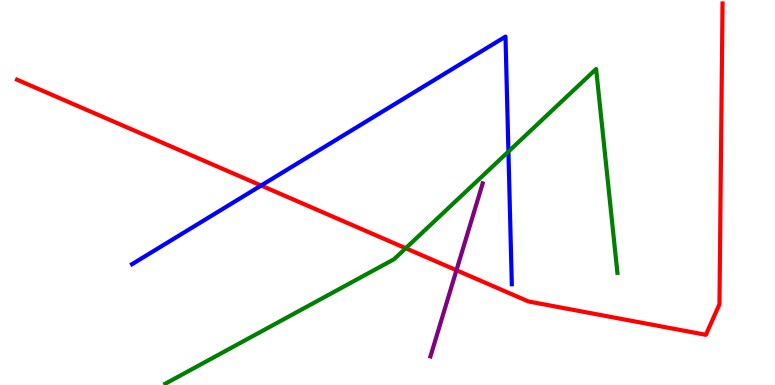[{'lines': ['blue', 'red'], 'intersections': [{'x': 3.37, 'y': 5.18}]}, {'lines': ['green', 'red'], 'intersections': [{'x': 5.24, 'y': 3.55}]}, {'lines': ['purple', 'red'], 'intersections': [{'x': 5.89, 'y': 2.98}]}, {'lines': ['blue', 'green'], 'intersections': [{'x': 6.56, 'y': 6.06}]}, {'lines': ['blue', 'purple'], 'intersections': []}, {'lines': ['green', 'purple'], 'intersections': []}]